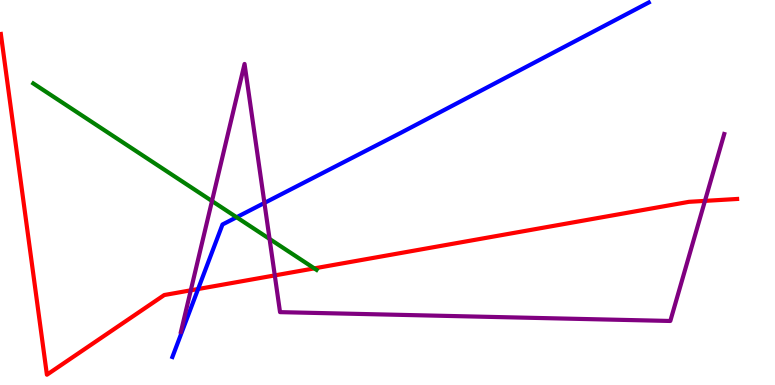[{'lines': ['blue', 'red'], 'intersections': [{'x': 2.56, 'y': 2.49}]}, {'lines': ['green', 'red'], 'intersections': [{'x': 4.06, 'y': 3.03}]}, {'lines': ['purple', 'red'], 'intersections': [{'x': 2.46, 'y': 2.46}, {'x': 3.55, 'y': 2.85}, {'x': 9.1, 'y': 4.78}]}, {'lines': ['blue', 'green'], 'intersections': [{'x': 3.05, 'y': 4.36}]}, {'lines': ['blue', 'purple'], 'intersections': [{'x': 3.41, 'y': 4.73}]}, {'lines': ['green', 'purple'], 'intersections': [{'x': 2.74, 'y': 4.78}, {'x': 3.48, 'y': 3.79}]}]